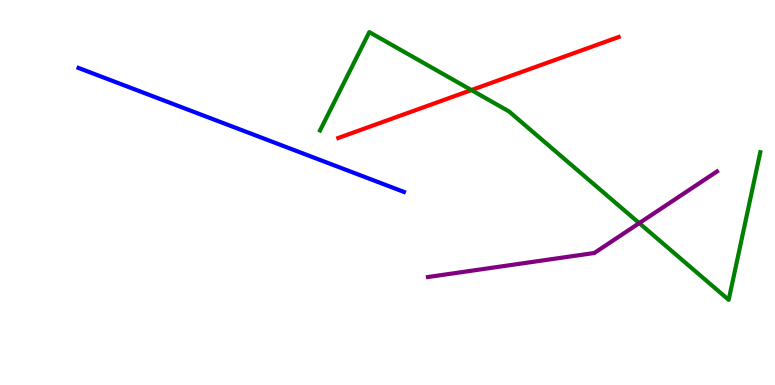[{'lines': ['blue', 'red'], 'intersections': []}, {'lines': ['green', 'red'], 'intersections': [{'x': 6.08, 'y': 7.66}]}, {'lines': ['purple', 'red'], 'intersections': []}, {'lines': ['blue', 'green'], 'intersections': []}, {'lines': ['blue', 'purple'], 'intersections': []}, {'lines': ['green', 'purple'], 'intersections': [{'x': 8.25, 'y': 4.2}]}]